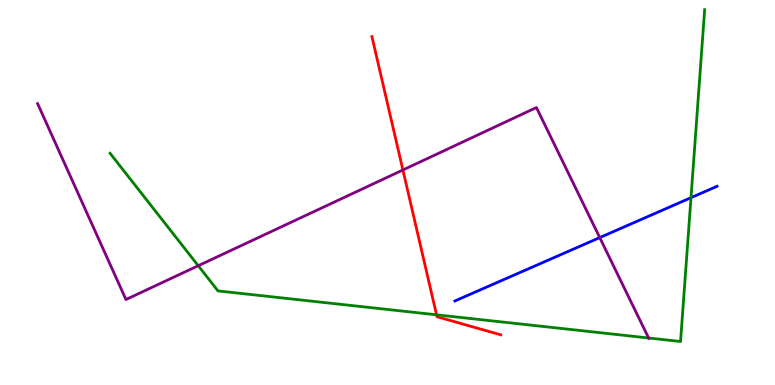[{'lines': ['blue', 'red'], 'intersections': []}, {'lines': ['green', 'red'], 'intersections': [{'x': 5.63, 'y': 1.82}]}, {'lines': ['purple', 'red'], 'intersections': [{'x': 5.2, 'y': 5.58}]}, {'lines': ['blue', 'green'], 'intersections': [{'x': 8.92, 'y': 4.87}]}, {'lines': ['blue', 'purple'], 'intersections': [{'x': 7.74, 'y': 3.83}]}, {'lines': ['green', 'purple'], 'intersections': [{'x': 2.56, 'y': 3.1}, {'x': 8.37, 'y': 1.22}]}]